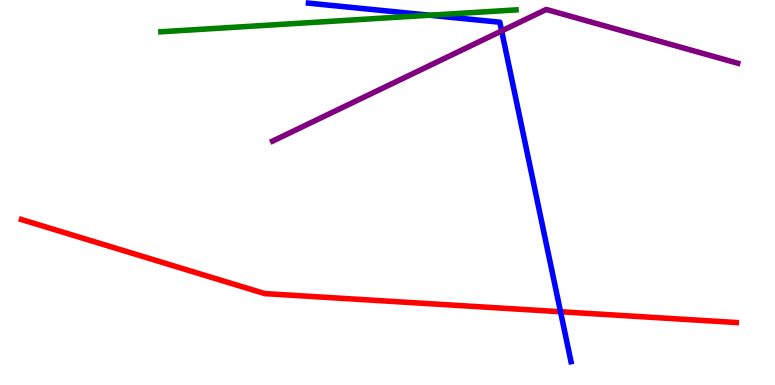[{'lines': ['blue', 'red'], 'intersections': [{'x': 7.23, 'y': 1.9}]}, {'lines': ['green', 'red'], 'intersections': []}, {'lines': ['purple', 'red'], 'intersections': []}, {'lines': ['blue', 'green'], 'intersections': [{'x': 5.54, 'y': 9.6}]}, {'lines': ['blue', 'purple'], 'intersections': [{'x': 6.47, 'y': 9.2}]}, {'lines': ['green', 'purple'], 'intersections': []}]